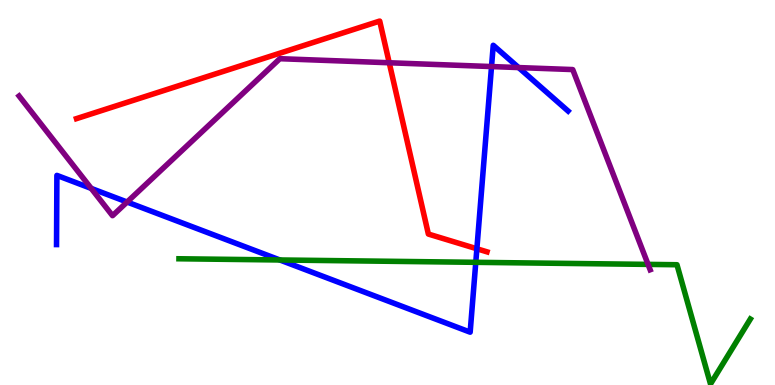[{'lines': ['blue', 'red'], 'intersections': [{'x': 6.15, 'y': 3.54}]}, {'lines': ['green', 'red'], 'intersections': []}, {'lines': ['purple', 'red'], 'intersections': [{'x': 5.02, 'y': 8.37}]}, {'lines': ['blue', 'green'], 'intersections': [{'x': 3.61, 'y': 3.25}, {'x': 6.14, 'y': 3.19}]}, {'lines': ['blue', 'purple'], 'intersections': [{'x': 1.18, 'y': 5.11}, {'x': 1.64, 'y': 4.75}, {'x': 6.34, 'y': 8.27}, {'x': 6.69, 'y': 8.24}]}, {'lines': ['green', 'purple'], 'intersections': [{'x': 8.36, 'y': 3.13}]}]